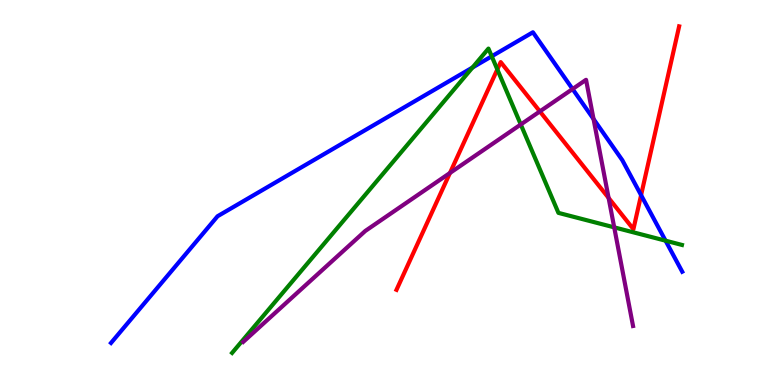[{'lines': ['blue', 'red'], 'intersections': [{'x': 8.27, 'y': 4.93}]}, {'lines': ['green', 'red'], 'intersections': [{'x': 6.42, 'y': 8.2}]}, {'lines': ['purple', 'red'], 'intersections': [{'x': 5.81, 'y': 5.51}, {'x': 6.97, 'y': 7.11}, {'x': 7.85, 'y': 4.86}]}, {'lines': ['blue', 'green'], 'intersections': [{'x': 6.1, 'y': 8.25}, {'x': 6.34, 'y': 8.54}, {'x': 8.59, 'y': 3.75}]}, {'lines': ['blue', 'purple'], 'intersections': [{'x': 7.39, 'y': 7.69}, {'x': 7.66, 'y': 6.91}]}, {'lines': ['green', 'purple'], 'intersections': [{'x': 6.72, 'y': 6.77}, {'x': 7.93, 'y': 4.09}]}]